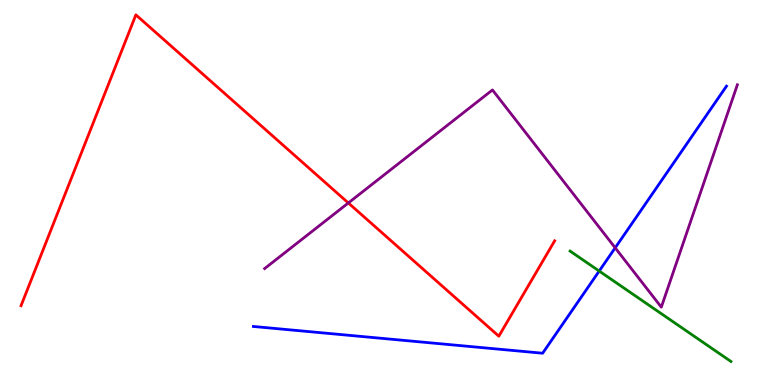[{'lines': ['blue', 'red'], 'intersections': []}, {'lines': ['green', 'red'], 'intersections': []}, {'lines': ['purple', 'red'], 'intersections': [{'x': 4.49, 'y': 4.73}]}, {'lines': ['blue', 'green'], 'intersections': [{'x': 7.73, 'y': 2.96}]}, {'lines': ['blue', 'purple'], 'intersections': [{'x': 7.94, 'y': 3.56}]}, {'lines': ['green', 'purple'], 'intersections': []}]